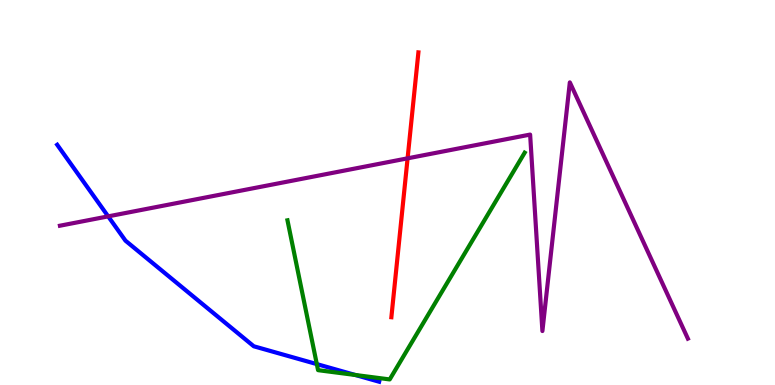[{'lines': ['blue', 'red'], 'intersections': []}, {'lines': ['green', 'red'], 'intersections': []}, {'lines': ['purple', 'red'], 'intersections': [{'x': 5.26, 'y': 5.89}]}, {'lines': ['blue', 'green'], 'intersections': [{'x': 4.09, 'y': 0.543}, {'x': 4.58, 'y': 0.26}]}, {'lines': ['blue', 'purple'], 'intersections': [{'x': 1.4, 'y': 4.38}]}, {'lines': ['green', 'purple'], 'intersections': []}]